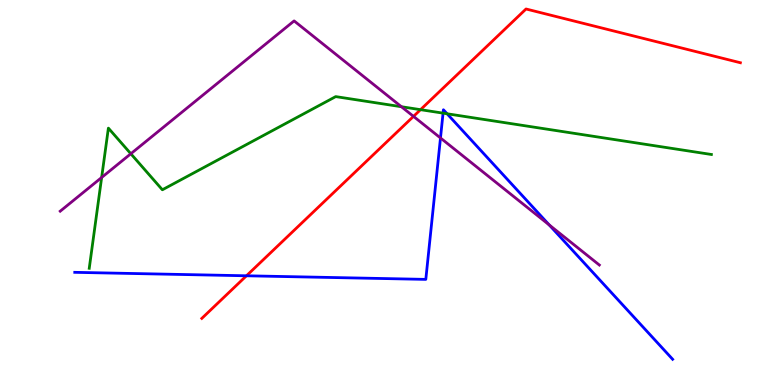[{'lines': ['blue', 'red'], 'intersections': [{'x': 3.18, 'y': 2.84}]}, {'lines': ['green', 'red'], 'intersections': [{'x': 5.43, 'y': 7.15}]}, {'lines': ['purple', 'red'], 'intersections': [{'x': 5.34, 'y': 6.98}]}, {'lines': ['blue', 'green'], 'intersections': [{'x': 5.72, 'y': 7.06}, {'x': 5.77, 'y': 7.05}]}, {'lines': ['blue', 'purple'], 'intersections': [{'x': 5.68, 'y': 6.42}, {'x': 7.09, 'y': 4.16}]}, {'lines': ['green', 'purple'], 'intersections': [{'x': 1.31, 'y': 5.39}, {'x': 1.69, 'y': 6.01}, {'x': 5.18, 'y': 7.23}]}]